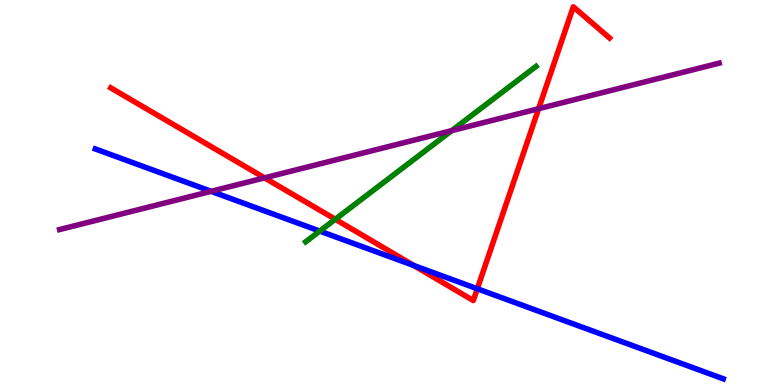[{'lines': ['blue', 'red'], 'intersections': [{'x': 5.34, 'y': 3.1}, {'x': 6.16, 'y': 2.5}]}, {'lines': ['green', 'red'], 'intersections': [{'x': 4.33, 'y': 4.31}]}, {'lines': ['purple', 'red'], 'intersections': [{'x': 3.41, 'y': 5.38}, {'x': 6.95, 'y': 7.18}]}, {'lines': ['blue', 'green'], 'intersections': [{'x': 4.13, 'y': 4.0}]}, {'lines': ['blue', 'purple'], 'intersections': [{'x': 2.72, 'y': 5.03}]}, {'lines': ['green', 'purple'], 'intersections': [{'x': 5.83, 'y': 6.61}]}]